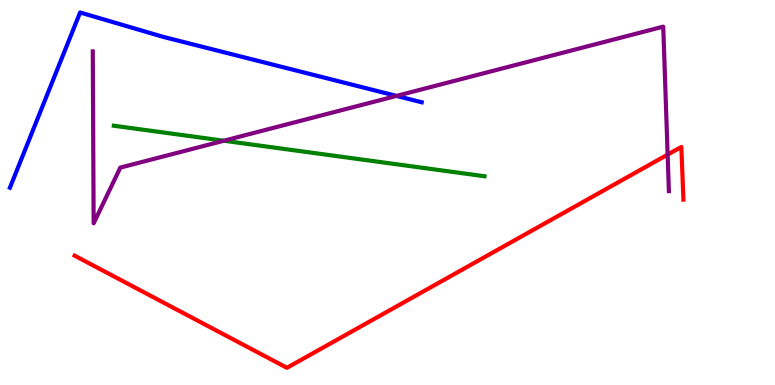[{'lines': ['blue', 'red'], 'intersections': []}, {'lines': ['green', 'red'], 'intersections': []}, {'lines': ['purple', 'red'], 'intersections': [{'x': 8.61, 'y': 5.98}]}, {'lines': ['blue', 'green'], 'intersections': []}, {'lines': ['blue', 'purple'], 'intersections': [{'x': 5.12, 'y': 7.51}]}, {'lines': ['green', 'purple'], 'intersections': [{'x': 2.89, 'y': 6.34}]}]